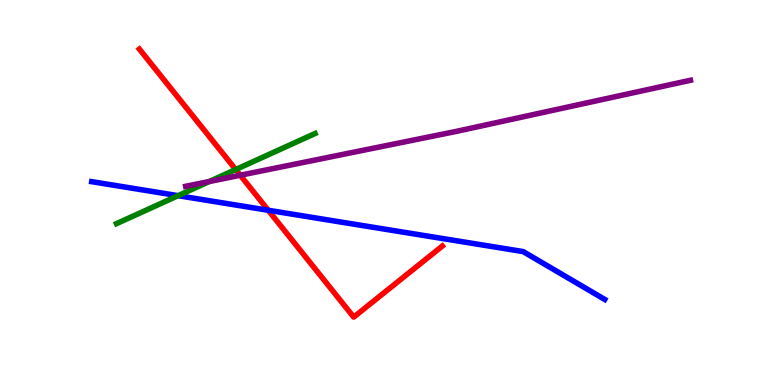[{'lines': ['blue', 'red'], 'intersections': [{'x': 3.46, 'y': 4.54}]}, {'lines': ['green', 'red'], 'intersections': [{'x': 3.04, 'y': 5.6}]}, {'lines': ['purple', 'red'], 'intersections': [{'x': 3.1, 'y': 5.45}]}, {'lines': ['blue', 'green'], 'intersections': [{'x': 2.3, 'y': 4.92}]}, {'lines': ['blue', 'purple'], 'intersections': []}, {'lines': ['green', 'purple'], 'intersections': [{'x': 2.7, 'y': 5.28}]}]